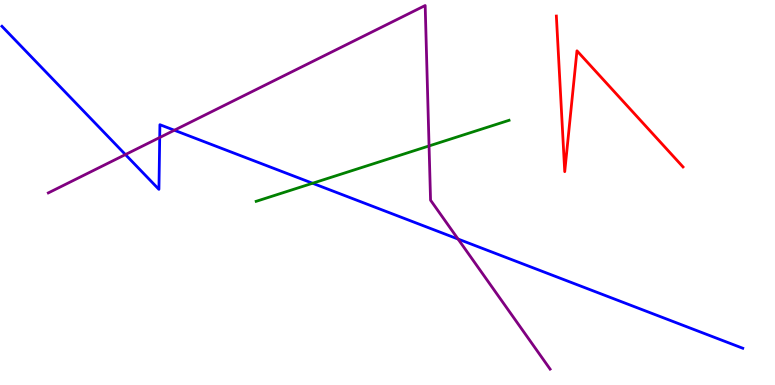[{'lines': ['blue', 'red'], 'intersections': []}, {'lines': ['green', 'red'], 'intersections': []}, {'lines': ['purple', 'red'], 'intersections': []}, {'lines': ['blue', 'green'], 'intersections': [{'x': 4.03, 'y': 5.24}]}, {'lines': ['blue', 'purple'], 'intersections': [{'x': 1.62, 'y': 5.99}, {'x': 2.06, 'y': 6.43}, {'x': 2.25, 'y': 6.62}, {'x': 5.91, 'y': 3.79}]}, {'lines': ['green', 'purple'], 'intersections': [{'x': 5.54, 'y': 6.21}]}]